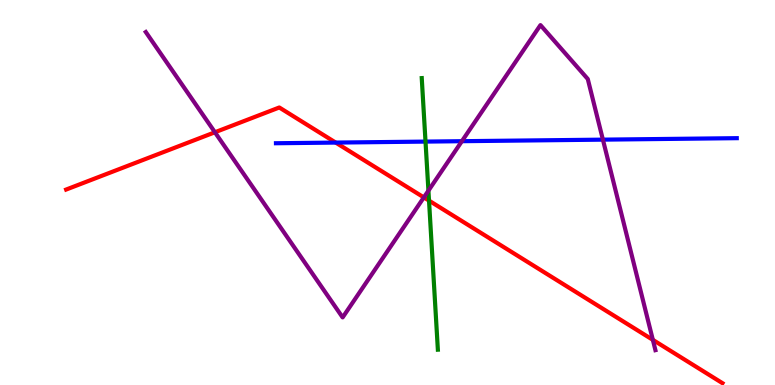[{'lines': ['blue', 'red'], 'intersections': [{'x': 4.33, 'y': 6.3}]}, {'lines': ['green', 'red'], 'intersections': [{'x': 5.54, 'y': 4.79}]}, {'lines': ['purple', 'red'], 'intersections': [{'x': 2.77, 'y': 6.56}, {'x': 5.47, 'y': 4.87}, {'x': 8.42, 'y': 1.17}]}, {'lines': ['blue', 'green'], 'intersections': [{'x': 5.49, 'y': 6.32}]}, {'lines': ['blue', 'purple'], 'intersections': [{'x': 5.96, 'y': 6.33}, {'x': 7.78, 'y': 6.37}]}, {'lines': ['green', 'purple'], 'intersections': [{'x': 5.53, 'y': 5.05}]}]